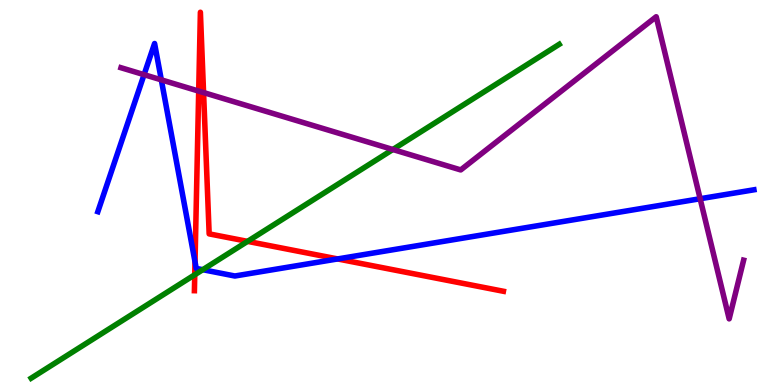[{'lines': ['blue', 'red'], 'intersections': [{'x': 2.52, 'y': 3.2}, {'x': 4.36, 'y': 3.27}]}, {'lines': ['green', 'red'], 'intersections': [{'x': 2.51, 'y': 2.86}, {'x': 3.19, 'y': 3.73}]}, {'lines': ['purple', 'red'], 'intersections': [{'x': 2.56, 'y': 7.63}, {'x': 2.63, 'y': 7.6}]}, {'lines': ['blue', 'green'], 'intersections': [{'x': 2.62, 'y': 2.99}]}, {'lines': ['blue', 'purple'], 'intersections': [{'x': 1.86, 'y': 8.06}, {'x': 2.08, 'y': 7.93}, {'x': 9.03, 'y': 4.84}]}, {'lines': ['green', 'purple'], 'intersections': [{'x': 5.07, 'y': 6.12}]}]